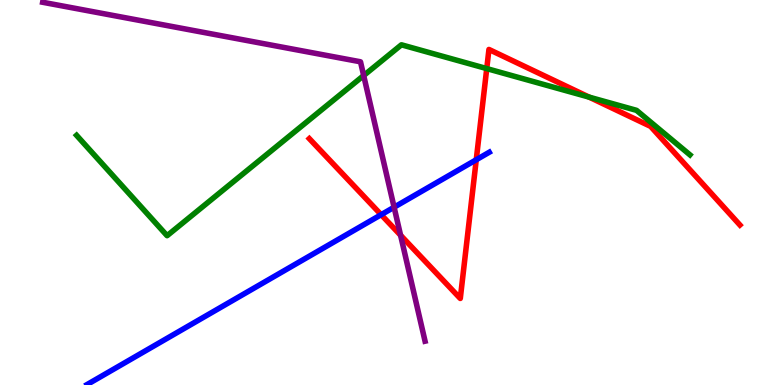[{'lines': ['blue', 'red'], 'intersections': [{'x': 4.92, 'y': 4.42}, {'x': 6.15, 'y': 5.85}]}, {'lines': ['green', 'red'], 'intersections': [{'x': 6.28, 'y': 8.22}, {'x': 7.6, 'y': 7.48}]}, {'lines': ['purple', 'red'], 'intersections': [{'x': 5.17, 'y': 3.89}]}, {'lines': ['blue', 'green'], 'intersections': []}, {'lines': ['blue', 'purple'], 'intersections': [{'x': 5.09, 'y': 4.62}]}, {'lines': ['green', 'purple'], 'intersections': [{'x': 4.69, 'y': 8.04}]}]